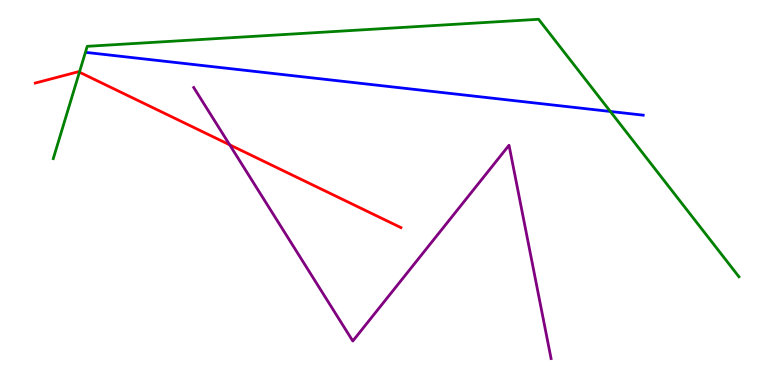[{'lines': ['blue', 'red'], 'intersections': []}, {'lines': ['green', 'red'], 'intersections': [{'x': 1.02, 'y': 8.13}]}, {'lines': ['purple', 'red'], 'intersections': [{'x': 2.96, 'y': 6.24}]}, {'lines': ['blue', 'green'], 'intersections': [{'x': 7.88, 'y': 7.1}]}, {'lines': ['blue', 'purple'], 'intersections': []}, {'lines': ['green', 'purple'], 'intersections': []}]